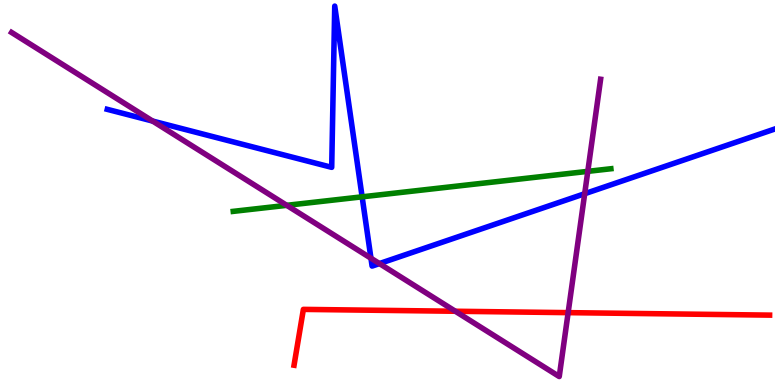[{'lines': ['blue', 'red'], 'intersections': []}, {'lines': ['green', 'red'], 'intersections': []}, {'lines': ['purple', 'red'], 'intersections': [{'x': 5.88, 'y': 1.92}, {'x': 7.33, 'y': 1.88}]}, {'lines': ['blue', 'green'], 'intersections': [{'x': 4.67, 'y': 4.89}]}, {'lines': ['blue', 'purple'], 'intersections': [{'x': 1.97, 'y': 6.86}, {'x': 4.79, 'y': 3.29}, {'x': 4.9, 'y': 3.15}, {'x': 7.54, 'y': 4.97}]}, {'lines': ['green', 'purple'], 'intersections': [{'x': 3.7, 'y': 4.67}, {'x': 7.58, 'y': 5.55}]}]